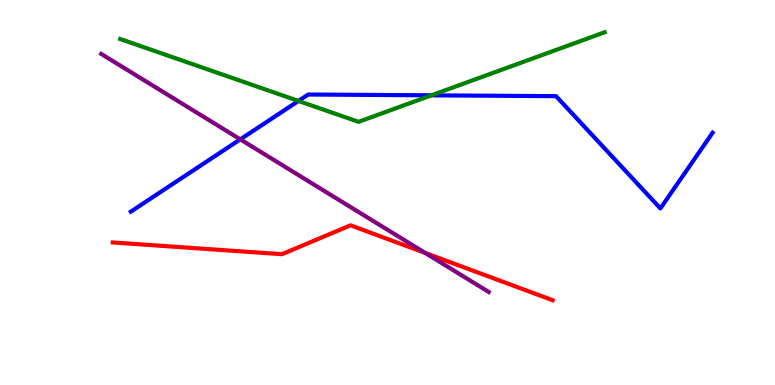[{'lines': ['blue', 'red'], 'intersections': []}, {'lines': ['green', 'red'], 'intersections': []}, {'lines': ['purple', 'red'], 'intersections': [{'x': 5.49, 'y': 3.43}]}, {'lines': ['blue', 'green'], 'intersections': [{'x': 3.85, 'y': 7.38}, {'x': 5.57, 'y': 7.52}]}, {'lines': ['blue', 'purple'], 'intersections': [{'x': 3.1, 'y': 6.38}]}, {'lines': ['green', 'purple'], 'intersections': []}]